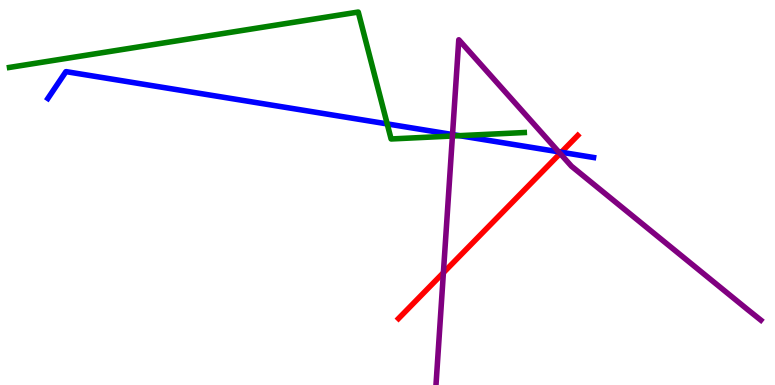[{'lines': ['blue', 'red'], 'intersections': [{'x': 7.24, 'y': 6.05}]}, {'lines': ['green', 'red'], 'intersections': []}, {'lines': ['purple', 'red'], 'intersections': [{'x': 5.72, 'y': 2.92}, {'x': 7.23, 'y': 6.01}]}, {'lines': ['blue', 'green'], 'intersections': [{'x': 5.0, 'y': 6.78}, {'x': 5.93, 'y': 6.48}]}, {'lines': ['blue', 'purple'], 'intersections': [{'x': 5.84, 'y': 6.51}, {'x': 7.21, 'y': 6.06}]}, {'lines': ['green', 'purple'], 'intersections': [{'x': 5.84, 'y': 6.47}]}]